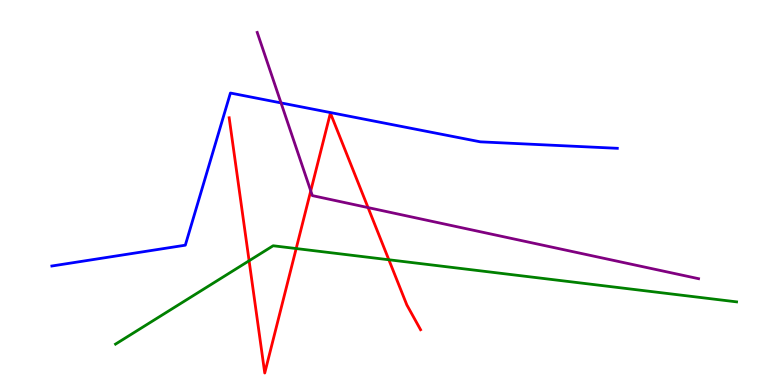[{'lines': ['blue', 'red'], 'intersections': []}, {'lines': ['green', 'red'], 'intersections': [{'x': 3.21, 'y': 3.23}, {'x': 3.82, 'y': 3.54}, {'x': 5.02, 'y': 3.25}]}, {'lines': ['purple', 'red'], 'intersections': [{'x': 4.01, 'y': 5.04}, {'x': 4.75, 'y': 4.61}]}, {'lines': ['blue', 'green'], 'intersections': []}, {'lines': ['blue', 'purple'], 'intersections': [{'x': 3.63, 'y': 7.33}]}, {'lines': ['green', 'purple'], 'intersections': []}]